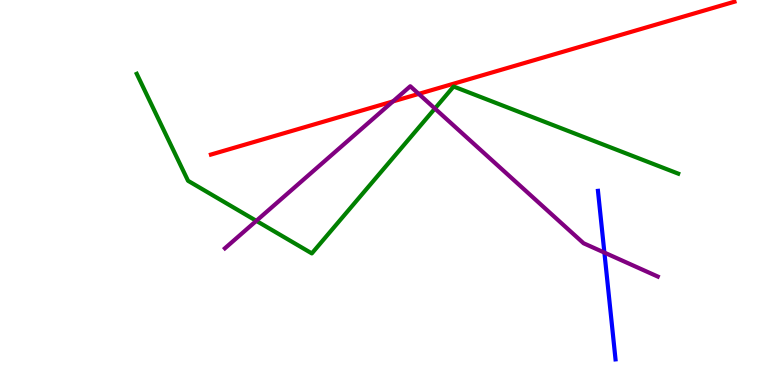[{'lines': ['blue', 'red'], 'intersections': []}, {'lines': ['green', 'red'], 'intersections': []}, {'lines': ['purple', 'red'], 'intersections': [{'x': 5.07, 'y': 7.37}, {'x': 5.4, 'y': 7.56}]}, {'lines': ['blue', 'green'], 'intersections': []}, {'lines': ['blue', 'purple'], 'intersections': [{'x': 7.8, 'y': 3.44}]}, {'lines': ['green', 'purple'], 'intersections': [{'x': 3.31, 'y': 4.26}, {'x': 5.61, 'y': 7.18}]}]